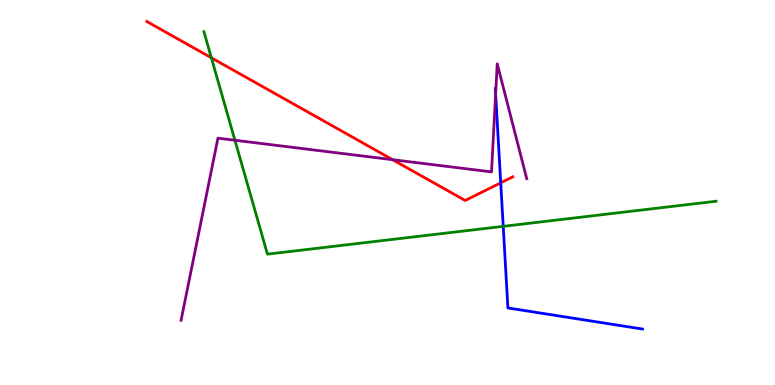[{'lines': ['blue', 'red'], 'intersections': [{'x': 6.46, 'y': 5.25}]}, {'lines': ['green', 'red'], 'intersections': [{'x': 2.73, 'y': 8.5}]}, {'lines': ['purple', 'red'], 'intersections': [{'x': 5.07, 'y': 5.85}]}, {'lines': ['blue', 'green'], 'intersections': [{'x': 6.49, 'y': 4.12}]}, {'lines': ['blue', 'purple'], 'intersections': [{'x': 6.4, 'y': 7.56}]}, {'lines': ['green', 'purple'], 'intersections': [{'x': 3.03, 'y': 6.36}]}]